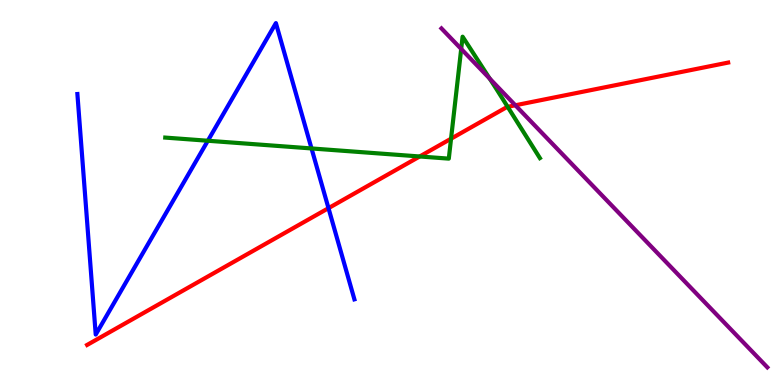[{'lines': ['blue', 'red'], 'intersections': [{'x': 4.24, 'y': 4.59}]}, {'lines': ['green', 'red'], 'intersections': [{'x': 5.42, 'y': 5.94}, {'x': 5.82, 'y': 6.4}, {'x': 6.55, 'y': 7.23}]}, {'lines': ['purple', 'red'], 'intersections': [{'x': 6.65, 'y': 7.27}]}, {'lines': ['blue', 'green'], 'intersections': [{'x': 2.68, 'y': 6.34}, {'x': 4.02, 'y': 6.14}]}, {'lines': ['blue', 'purple'], 'intersections': []}, {'lines': ['green', 'purple'], 'intersections': [{'x': 5.95, 'y': 8.73}, {'x': 6.32, 'y': 7.96}]}]